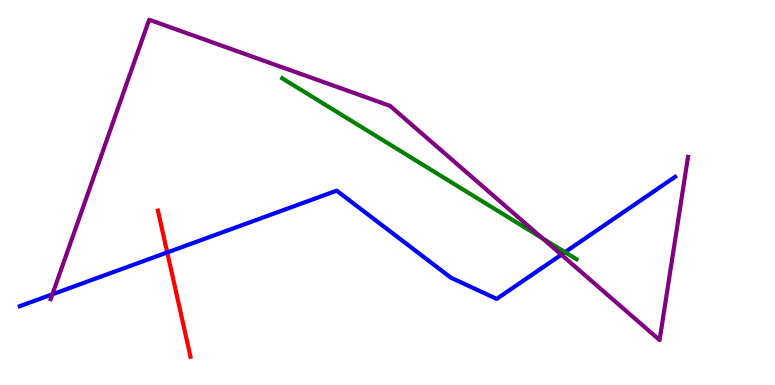[{'lines': ['blue', 'red'], 'intersections': [{'x': 2.16, 'y': 3.44}]}, {'lines': ['green', 'red'], 'intersections': []}, {'lines': ['purple', 'red'], 'intersections': []}, {'lines': ['blue', 'green'], 'intersections': [{'x': 7.29, 'y': 3.45}]}, {'lines': ['blue', 'purple'], 'intersections': [{'x': 0.676, 'y': 2.36}, {'x': 7.24, 'y': 3.38}]}, {'lines': ['green', 'purple'], 'intersections': [{'x': 7.0, 'y': 3.81}]}]